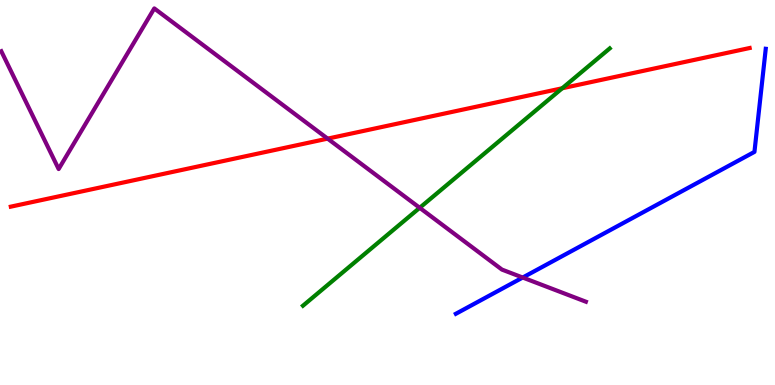[{'lines': ['blue', 'red'], 'intersections': []}, {'lines': ['green', 'red'], 'intersections': [{'x': 7.25, 'y': 7.71}]}, {'lines': ['purple', 'red'], 'intersections': [{'x': 4.23, 'y': 6.4}]}, {'lines': ['blue', 'green'], 'intersections': []}, {'lines': ['blue', 'purple'], 'intersections': [{'x': 6.74, 'y': 2.79}]}, {'lines': ['green', 'purple'], 'intersections': [{'x': 5.42, 'y': 4.6}]}]